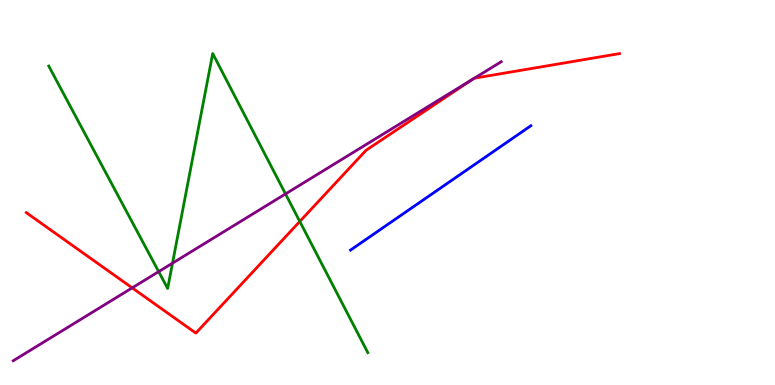[{'lines': ['blue', 'red'], 'intersections': []}, {'lines': ['green', 'red'], 'intersections': [{'x': 3.87, 'y': 4.25}]}, {'lines': ['purple', 'red'], 'intersections': [{'x': 1.71, 'y': 2.52}, {'x': 6.09, 'y': 7.93}, {'x': 6.12, 'y': 7.97}]}, {'lines': ['blue', 'green'], 'intersections': []}, {'lines': ['blue', 'purple'], 'intersections': []}, {'lines': ['green', 'purple'], 'intersections': [{'x': 2.05, 'y': 2.94}, {'x': 2.23, 'y': 3.16}, {'x': 3.68, 'y': 4.96}]}]